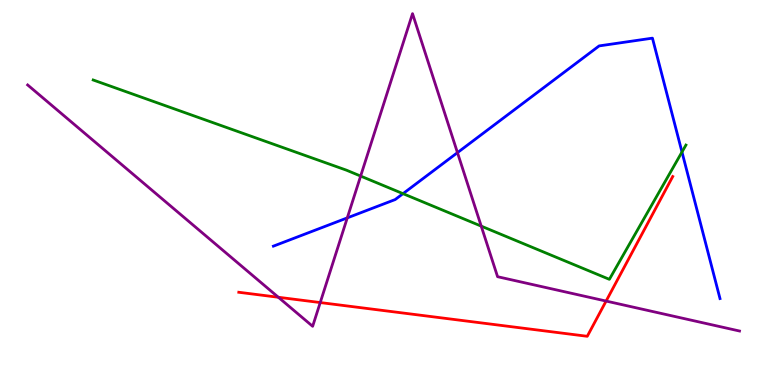[{'lines': ['blue', 'red'], 'intersections': []}, {'lines': ['green', 'red'], 'intersections': []}, {'lines': ['purple', 'red'], 'intersections': [{'x': 3.59, 'y': 2.28}, {'x': 4.13, 'y': 2.14}, {'x': 7.82, 'y': 2.18}]}, {'lines': ['blue', 'green'], 'intersections': [{'x': 5.2, 'y': 4.97}, {'x': 8.8, 'y': 6.05}]}, {'lines': ['blue', 'purple'], 'intersections': [{'x': 4.48, 'y': 4.34}, {'x': 5.9, 'y': 6.04}]}, {'lines': ['green', 'purple'], 'intersections': [{'x': 4.65, 'y': 5.43}, {'x': 6.21, 'y': 4.13}]}]